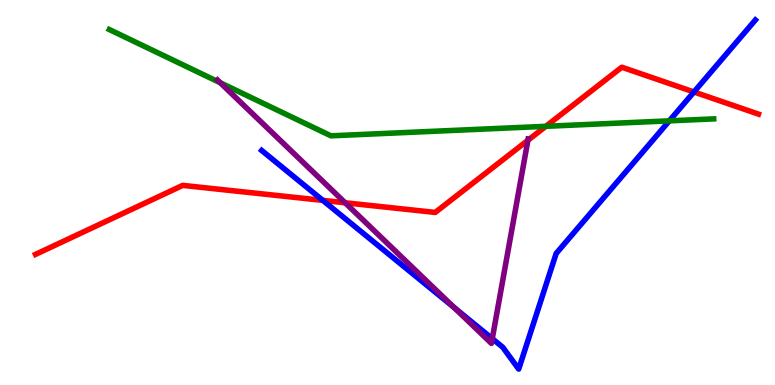[{'lines': ['blue', 'red'], 'intersections': [{'x': 4.17, 'y': 4.8}, {'x': 8.95, 'y': 7.61}]}, {'lines': ['green', 'red'], 'intersections': [{'x': 7.04, 'y': 6.72}]}, {'lines': ['purple', 'red'], 'intersections': [{'x': 4.45, 'y': 4.73}, {'x': 6.81, 'y': 6.36}]}, {'lines': ['blue', 'green'], 'intersections': [{'x': 8.64, 'y': 6.86}]}, {'lines': ['blue', 'purple'], 'intersections': [{'x': 5.86, 'y': 2.01}, {'x': 6.35, 'y': 1.2}]}, {'lines': ['green', 'purple'], 'intersections': [{'x': 2.84, 'y': 7.85}]}]